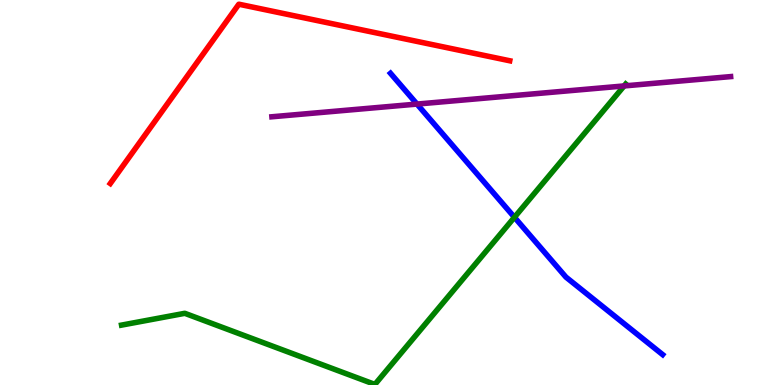[{'lines': ['blue', 'red'], 'intersections': []}, {'lines': ['green', 'red'], 'intersections': []}, {'lines': ['purple', 'red'], 'intersections': []}, {'lines': ['blue', 'green'], 'intersections': [{'x': 6.64, 'y': 4.36}]}, {'lines': ['blue', 'purple'], 'intersections': [{'x': 5.38, 'y': 7.3}]}, {'lines': ['green', 'purple'], 'intersections': [{'x': 8.05, 'y': 7.77}]}]